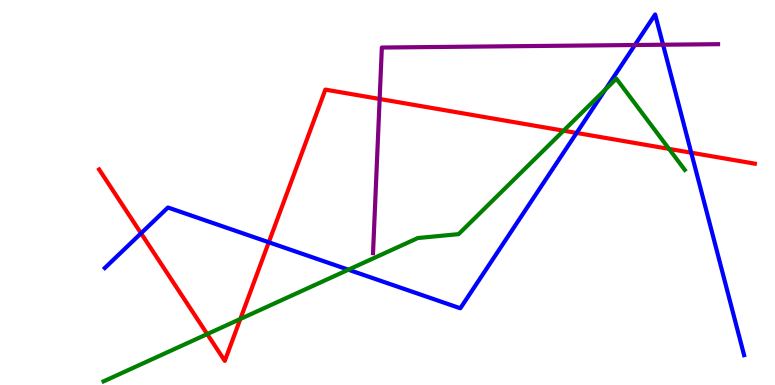[{'lines': ['blue', 'red'], 'intersections': [{'x': 1.82, 'y': 3.94}, {'x': 3.47, 'y': 3.71}, {'x': 7.44, 'y': 6.55}, {'x': 8.92, 'y': 6.03}]}, {'lines': ['green', 'red'], 'intersections': [{'x': 2.67, 'y': 1.32}, {'x': 3.1, 'y': 1.71}, {'x': 7.27, 'y': 6.61}, {'x': 8.63, 'y': 6.13}]}, {'lines': ['purple', 'red'], 'intersections': [{'x': 4.9, 'y': 7.43}]}, {'lines': ['blue', 'green'], 'intersections': [{'x': 4.5, 'y': 2.99}, {'x': 7.81, 'y': 7.68}]}, {'lines': ['blue', 'purple'], 'intersections': [{'x': 8.19, 'y': 8.83}, {'x': 8.56, 'y': 8.84}]}, {'lines': ['green', 'purple'], 'intersections': []}]